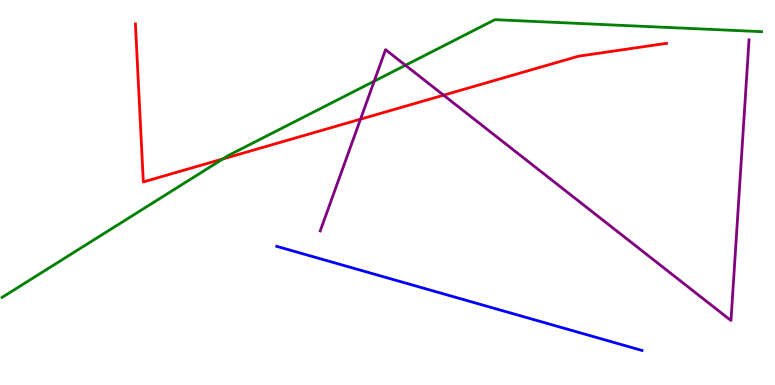[{'lines': ['blue', 'red'], 'intersections': []}, {'lines': ['green', 'red'], 'intersections': [{'x': 2.88, 'y': 5.87}]}, {'lines': ['purple', 'red'], 'intersections': [{'x': 4.65, 'y': 6.9}, {'x': 5.72, 'y': 7.53}]}, {'lines': ['blue', 'green'], 'intersections': []}, {'lines': ['blue', 'purple'], 'intersections': []}, {'lines': ['green', 'purple'], 'intersections': [{'x': 4.83, 'y': 7.89}, {'x': 5.23, 'y': 8.3}]}]